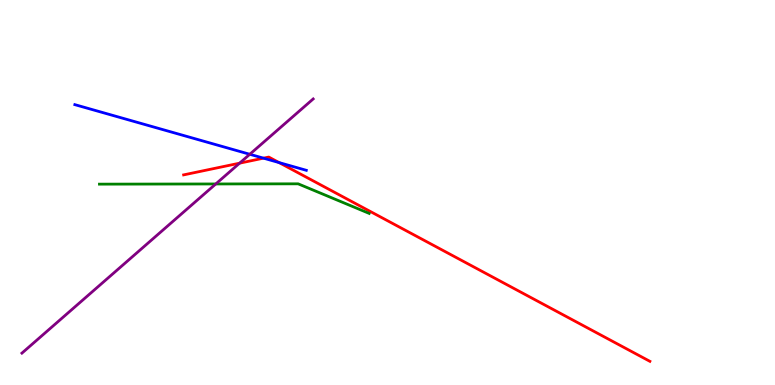[{'lines': ['blue', 'red'], 'intersections': [{'x': 3.4, 'y': 5.89}, {'x': 3.6, 'y': 5.78}]}, {'lines': ['green', 'red'], 'intersections': []}, {'lines': ['purple', 'red'], 'intersections': [{'x': 3.09, 'y': 5.76}]}, {'lines': ['blue', 'green'], 'intersections': []}, {'lines': ['blue', 'purple'], 'intersections': [{'x': 3.22, 'y': 5.99}]}, {'lines': ['green', 'purple'], 'intersections': [{'x': 2.78, 'y': 5.22}]}]